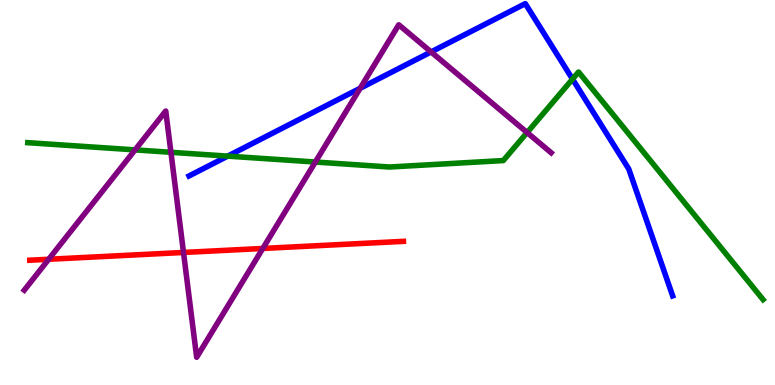[{'lines': ['blue', 'red'], 'intersections': []}, {'lines': ['green', 'red'], 'intersections': []}, {'lines': ['purple', 'red'], 'intersections': [{'x': 0.628, 'y': 3.27}, {'x': 2.37, 'y': 3.44}, {'x': 3.39, 'y': 3.55}]}, {'lines': ['blue', 'green'], 'intersections': [{'x': 2.94, 'y': 5.94}, {'x': 7.39, 'y': 7.95}]}, {'lines': ['blue', 'purple'], 'intersections': [{'x': 4.65, 'y': 7.71}, {'x': 5.56, 'y': 8.65}]}, {'lines': ['green', 'purple'], 'intersections': [{'x': 1.74, 'y': 6.11}, {'x': 2.21, 'y': 6.04}, {'x': 4.07, 'y': 5.79}, {'x': 6.8, 'y': 6.56}]}]